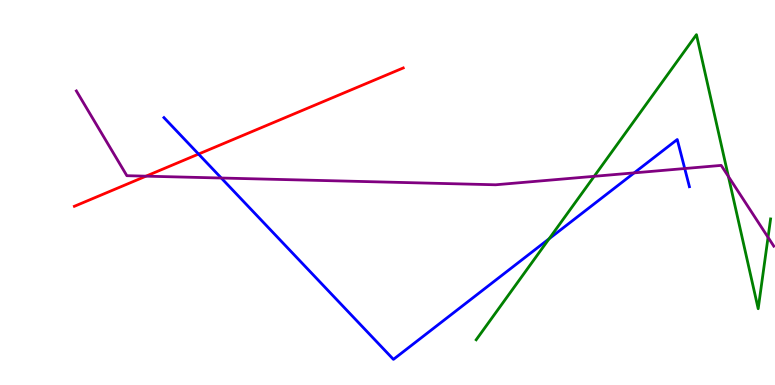[{'lines': ['blue', 'red'], 'intersections': [{'x': 2.56, 'y': 6.0}]}, {'lines': ['green', 'red'], 'intersections': []}, {'lines': ['purple', 'red'], 'intersections': [{'x': 1.88, 'y': 5.42}]}, {'lines': ['blue', 'green'], 'intersections': [{'x': 7.09, 'y': 3.8}]}, {'lines': ['blue', 'purple'], 'intersections': [{'x': 2.86, 'y': 5.38}, {'x': 8.18, 'y': 5.51}, {'x': 8.84, 'y': 5.62}]}, {'lines': ['green', 'purple'], 'intersections': [{'x': 7.67, 'y': 5.42}, {'x': 9.4, 'y': 5.42}, {'x': 9.91, 'y': 3.84}]}]